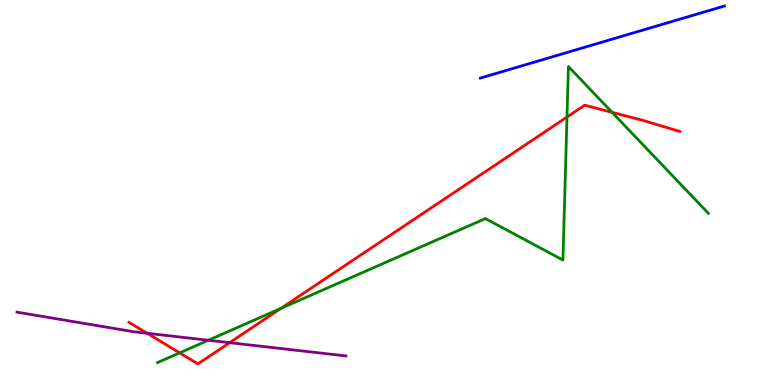[{'lines': ['blue', 'red'], 'intersections': []}, {'lines': ['green', 'red'], 'intersections': [{'x': 2.32, 'y': 0.835}, {'x': 3.62, 'y': 1.99}, {'x': 7.32, 'y': 6.96}, {'x': 7.9, 'y': 7.08}]}, {'lines': ['purple', 'red'], 'intersections': [{'x': 1.9, 'y': 1.34}, {'x': 2.96, 'y': 1.1}]}, {'lines': ['blue', 'green'], 'intersections': []}, {'lines': ['blue', 'purple'], 'intersections': []}, {'lines': ['green', 'purple'], 'intersections': [{'x': 2.69, 'y': 1.16}]}]